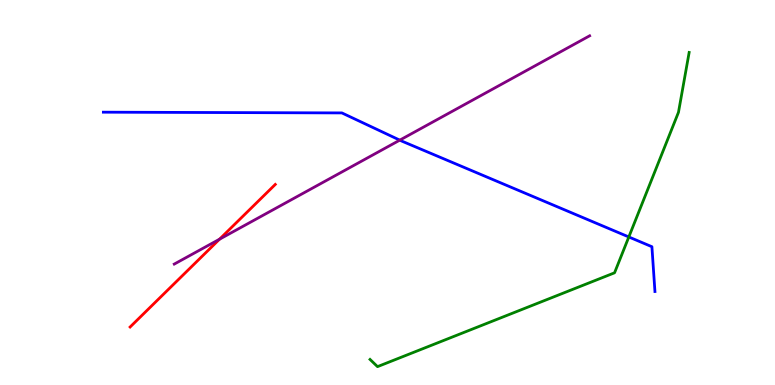[{'lines': ['blue', 'red'], 'intersections': []}, {'lines': ['green', 'red'], 'intersections': []}, {'lines': ['purple', 'red'], 'intersections': [{'x': 2.83, 'y': 3.79}]}, {'lines': ['blue', 'green'], 'intersections': [{'x': 8.11, 'y': 3.85}]}, {'lines': ['blue', 'purple'], 'intersections': [{'x': 5.16, 'y': 6.36}]}, {'lines': ['green', 'purple'], 'intersections': []}]